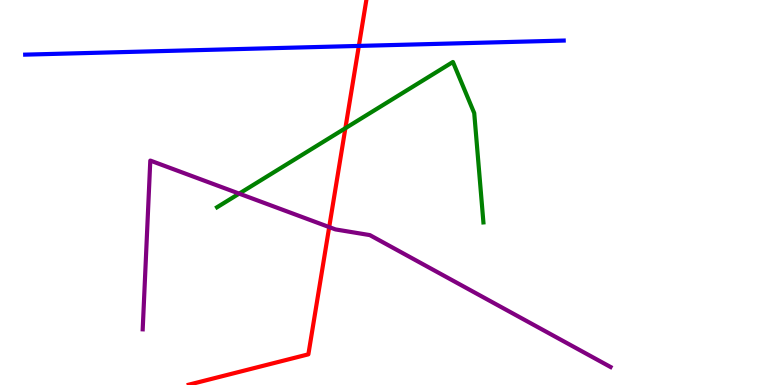[{'lines': ['blue', 'red'], 'intersections': [{'x': 4.63, 'y': 8.81}]}, {'lines': ['green', 'red'], 'intersections': [{'x': 4.46, 'y': 6.67}]}, {'lines': ['purple', 'red'], 'intersections': [{'x': 4.25, 'y': 4.1}]}, {'lines': ['blue', 'green'], 'intersections': []}, {'lines': ['blue', 'purple'], 'intersections': []}, {'lines': ['green', 'purple'], 'intersections': [{'x': 3.09, 'y': 4.97}]}]